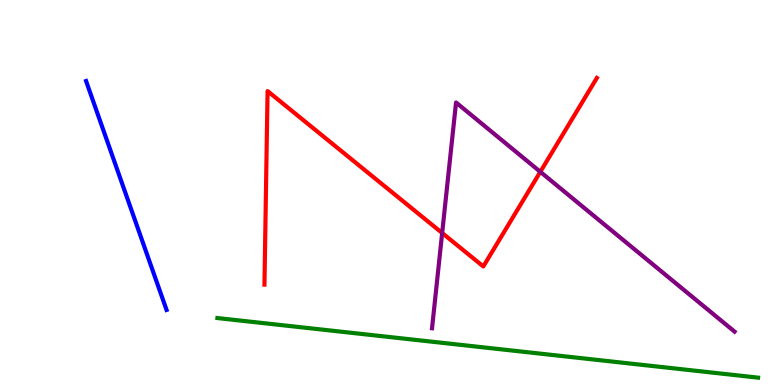[{'lines': ['blue', 'red'], 'intersections': []}, {'lines': ['green', 'red'], 'intersections': []}, {'lines': ['purple', 'red'], 'intersections': [{'x': 5.71, 'y': 3.95}, {'x': 6.97, 'y': 5.54}]}, {'lines': ['blue', 'green'], 'intersections': []}, {'lines': ['blue', 'purple'], 'intersections': []}, {'lines': ['green', 'purple'], 'intersections': []}]